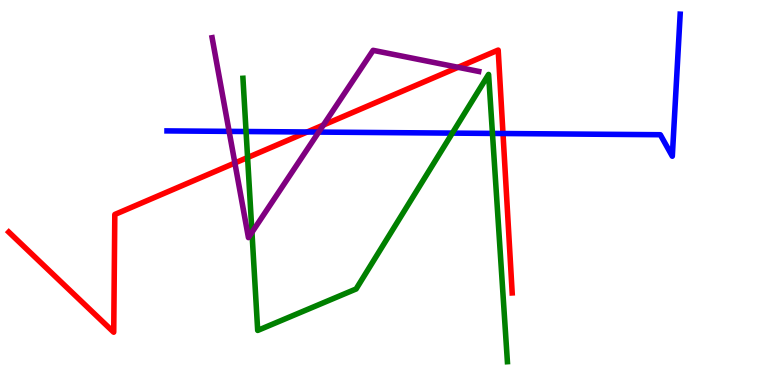[{'lines': ['blue', 'red'], 'intersections': [{'x': 3.96, 'y': 6.57}, {'x': 6.49, 'y': 6.53}]}, {'lines': ['green', 'red'], 'intersections': [{'x': 3.19, 'y': 5.91}]}, {'lines': ['purple', 'red'], 'intersections': [{'x': 3.03, 'y': 5.77}, {'x': 4.17, 'y': 6.75}, {'x': 5.91, 'y': 8.25}]}, {'lines': ['blue', 'green'], 'intersections': [{'x': 3.17, 'y': 6.58}, {'x': 5.84, 'y': 6.54}, {'x': 6.35, 'y': 6.53}]}, {'lines': ['blue', 'purple'], 'intersections': [{'x': 2.96, 'y': 6.59}, {'x': 4.11, 'y': 6.57}]}, {'lines': ['green', 'purple'], 'intersections': [{'x': 3.25, 'y': 3.97}]}]